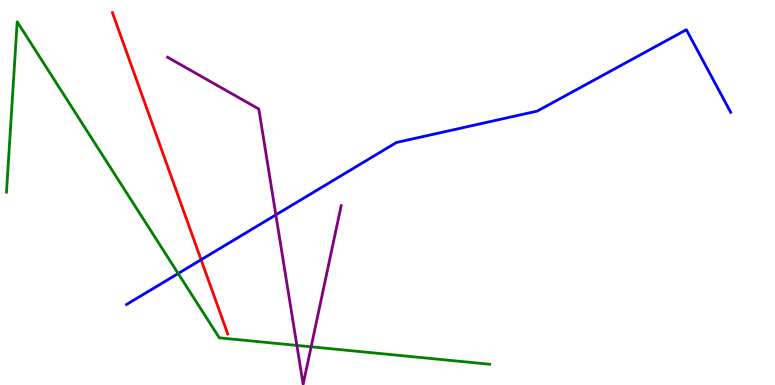[{'lines': ['blue', 'red'], 'intersections': [{'x': 2.59, 'y': 3.25}]}, {'lines': ['green', 'red'], 'intersections': []}, {'lines': ['purple', 'red'], 'intersections': []}, {'lines': ['blue', 'green'], 'intersections': [{'x': 2.3, 'y': 2.9}]}, {'lines': ['blue', 'purple'], 'intersections': [{'x': 3.56, 'y': 4.42}]}, {'lines': ['green', 'purple'], 'intersections': [{'x': 3.83, 'y': 1.03}, {'x': 4.01, 'y': 0.992}]}]